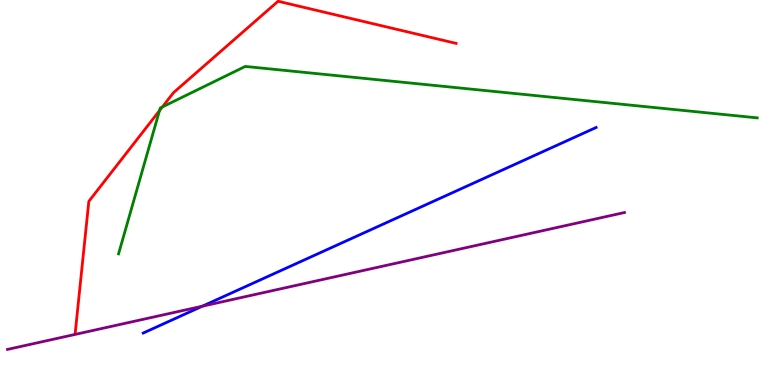[{'lines': ['blue', 'red'], 'intersections': []}, {'lines': ['green', 'red'], 'intersections': [{'x': 2.06, 'y': 7.13}, {'x': 2.09, 'y': 7.22}]}, {'lines': ['purple', 'red'], 'intersections': []}, {'lines': ['blue', 'green'], 'intersections': []}, {'lines': ['blue', 'purple'], 'intersections': [{'x': 2.61, 'y': 2.05}]}, {'lines': ['green', 'purple'], 'intersections': []}]